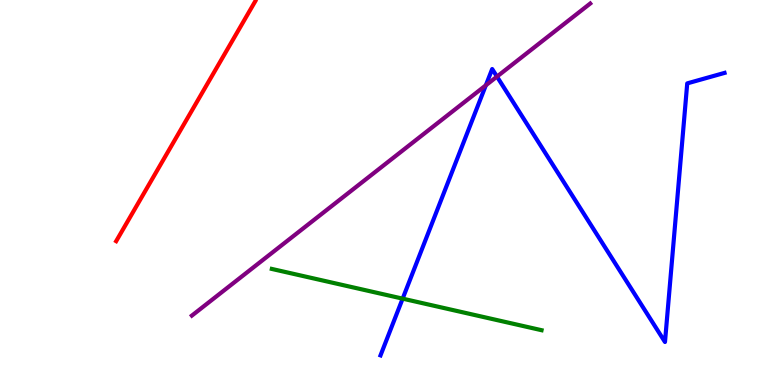[{'lines': ['blue', 'red'], 'intersections': []}, {'lines': ['green', 'red'], 'intersections': []}, {'lines': ['purple', 'red'], 'intersections': []}, {'lines': ['blue', 'green'], 'intersections': [{'x': 5.2, 'y': 2.24}]}, {'lines': ['blue', 'purple'], 'intersections': [{'x': 6.27, 'y': 7.78}, {'x': 6.41, 'y': 8.01}]}, {'lines': ['green', 'purple'], 'intersections': []}]